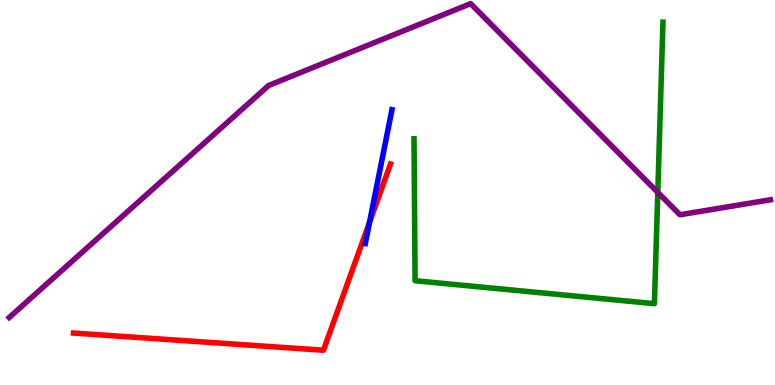[{'lines': ['blue', 'red'], 'intersections': [{'x': 4.77, 'y': 4.23}]}, {'lines': ['green', 'red'], 'intersections': []}, {'lines': ['purple', 'red'], 'intersections': []}, {'lines': ['blue', 'green'], 'intersections': []}, {'lines': ['blue', 'purple'], 'intersections': []}, {'lines': ['green', 'purple'], 'intersections': [{'x': 8.49, 'y': 5.0}]}]